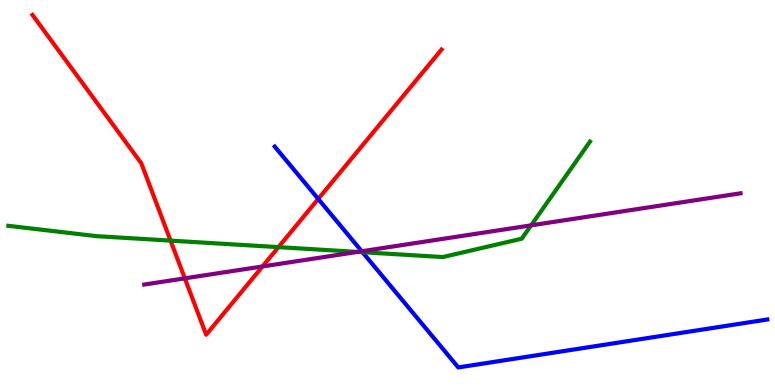[{'lines': ['blue', 'red'], 'intersections': [{'x': 4.11, 'y': 4.83}]}, {'lines': ['green', 'red'], 'intersections': [{'x': 2.2, 'y': 3.75}, {'x': 3.59, 'y': 3.58}]}, {'lines': ['purple', 'red'], 'intersections': [{'x': 2.38, 'y': 2.77}, {'x': 3.39, 'y': 3.08}]}, {'lines': ['blue', 'green'], 'intersections': [{'x': 4.68, 'y': 3.45}]}, {'lines': ['blue', 'purple'], 'intersections': [{'x': 4.67, 'y': 3.47}]}, {'lines': ['green', 'purple'], 'intersections': [{'x': 4.61, 'y': 3.46}, {'x': 6.85, 'y': 4.15}]}]